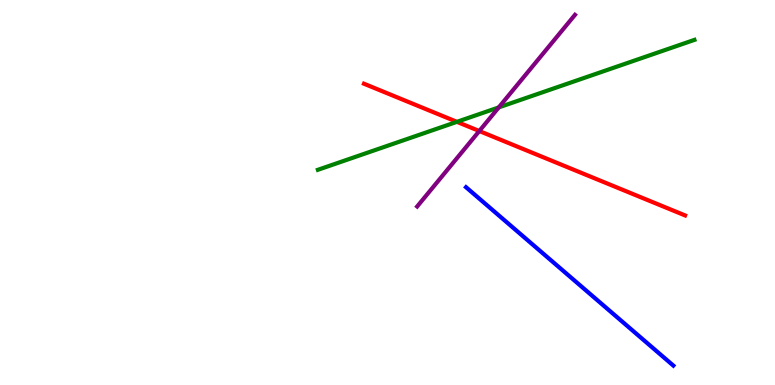[{'lines': ['blue', 'red'], 'intersections': []}, {'lines': ['green', 'red'], 'intersections': [{'x': 5.9, 'y': 6.84}]}, {'lines': ['purple', 'red'], 'intersections': [{'x': 6.18, 'y': 6.6}]}, {'lines': ['blue', 'green'], 'intersections': []}, {'lines': ['blue', 'purple'], 'intersections': []}, {'lines': ['green', 'purple'], 'intersections': [{'x': 6.44, 'y': 7.21}]}]